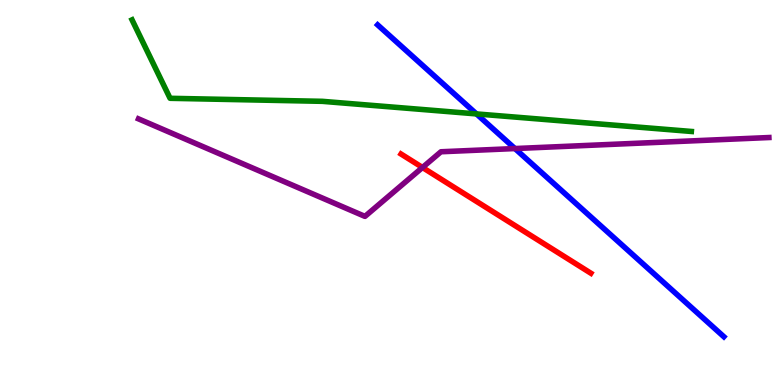[{'lines': ['blue', 'red'], 'intersections': []}, {'lines': ['green', 'red'], 'intersections': []}, {'lines': ['purple', 'red'], 'intersections': [{'x': 5.45, 'y': 5.65}]}, {'lines': ['blue', 'green'], 'intersections': [{'x': 6.15, 'y': 7.04}]}, {'lines': ['blue', 'purple'], 'intersections': [{'x': 6.64, 'y': 6.14}]}, {'lines': ['green', 'purple'], 'intersections': []}]